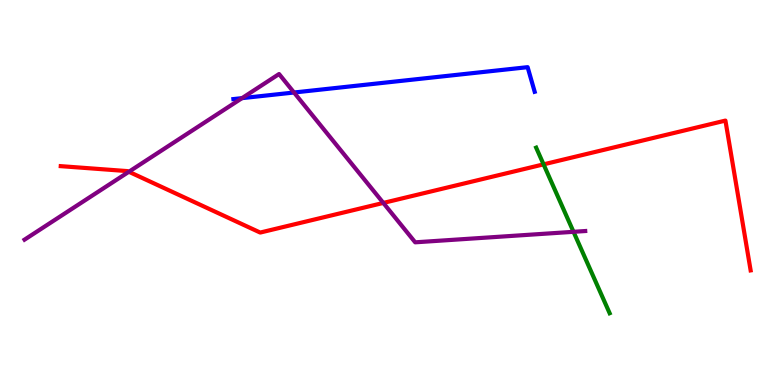[{'lines': ['blue', 'red'], 'intersections': []}, {'lines': ['green', 'red'], 'intersections': [{'x': 7.01, 'y': 5.73}]}, {'lines': ['purple', 'red'], 'intersections': [{'x': 1.66, 'y': 5.54}, {'x': 4.95, 'y': 4.73}]}, {'lines': ['blue', 'green'], 'intersections': []}, {'lines': ['blue', 'purple'], 'intersections': [{'x': 3.12, 'y': 7.45}, {'x': 3.79, 'y': 7.6}]}, {'lines': ['green', 'purple'], 'intersections': [{'x': 7.4, 'y': 3.98}]}]